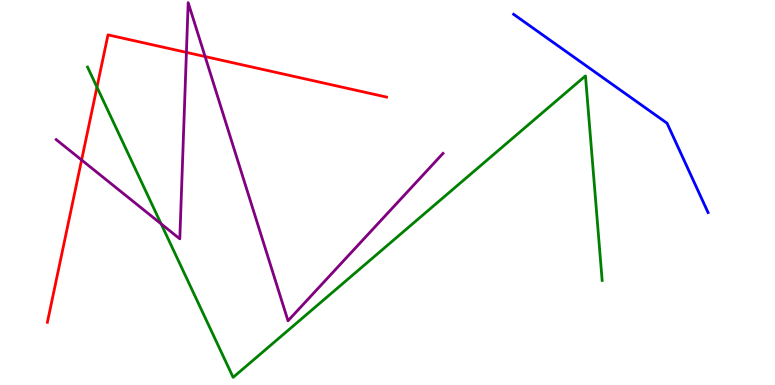[{'lines': ['blue', 'red'], 'intersections': []}, {'lines': ['green', 'red'], 'intersections': [{'x': 1.25, 'y': 7.74}]}, {'lines': ['purple', 'red'], 'intersections': [{'x': 1.05, 'y': 5.84}, {'x': 2.41, 'y': 8.64}, {'x': 2.65, 'y': 8.53}]}, {'lines': ['blue', 'green'], 'intersections': []}, {'lines': ['blue', 'purple'], 'intersections': []}, {'lines': ['green', 'purple'], 'intersections': [{'x': 2.08, 'y': 4.19}]}]